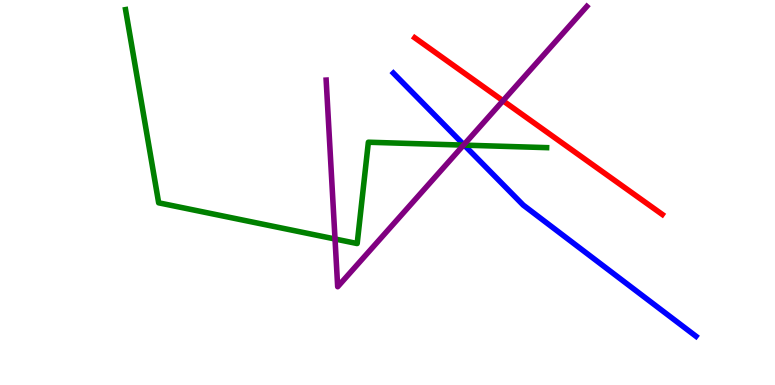[{'lines': ['blue', 'red'], 'intersections': []}, {'lines': ['green', 'red'], 'intersections': []}, {'lines': ['purple', 'red'], 'intersections': [{'x': 6.49, 'y': 7.38}]}, {'lines': ['blue', 'green'], 'intersections': [{'x': 5.99, 'y': 6.23}]}, {'lines': ['blue', 'purple'], 'intersections': [{'x': 5.99, 'y': 6.24}]}, {'lines': ['green', 'purple'], 'intersections': [{'x': 4.32, 'y': 3.79}, {'x': 5.98, 'y': 6.23}]}]